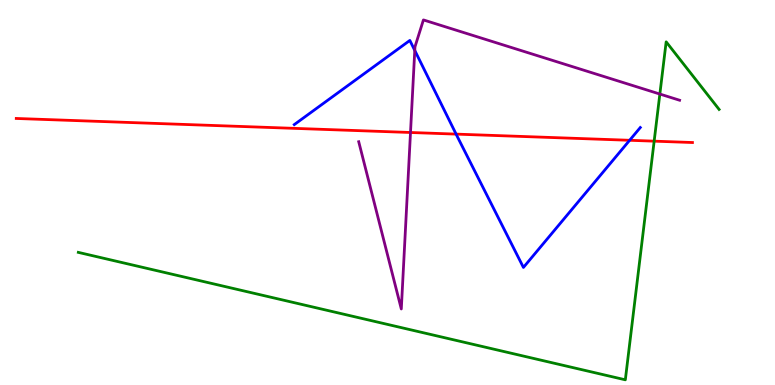[{'lines': ['blue', 'red'], 'intersections': [{'x': 5.89, 'y': 6.52}, {'x': 8.12, 'y': 6.36}]}, {'lines': ['green', 'red'], 'intersections': [{'x': 8.44, 'y': 6.33}]}, {'lines': ['purple', 'red'], 'intersections': [{'x': 5.3, 'y': 6.56}]}, {'lines': ['blue', 'green'], 'intersections': []}, {'lines': ['blue', 'purple'], 'intersections': [{'x': 5.35, 'y': 8.69}]}, {'lines': ['green', 'purple'], 'intersections': [{'x': 8.51, 'y': 7.56}]}]